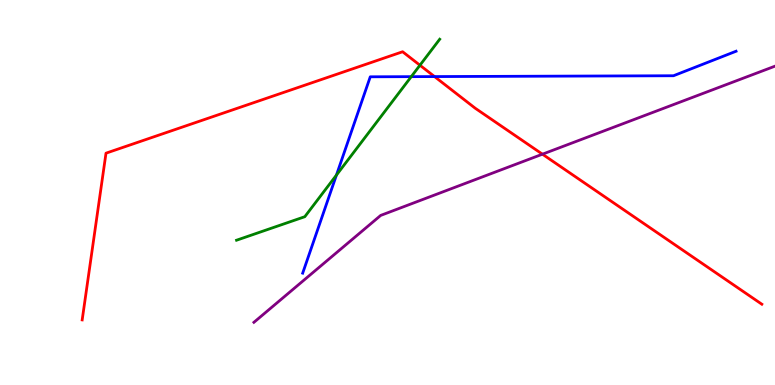[{'lines': ['blue', 'red'], 'intersections': [{'x': 5.61, 'y': 8.01}]}, {'lines': ['green', 'red'], 'intersections': [{'x': 5.42, 'y': 8.31}]}, {'lines': ['purple', 'red'], 'intersections': [{'x': 7.0, 'y': 6.0}]}, {'lines': ['blue', 'green'], 'intersections': [{'x': 4.34, 'y': 5.45}, {'x': 5.31, 'y': 8.01}]}, {'lines': ['blue', 'purple'], 'intersections': []}, {'lines': ['green', 'purple'], 'intersections': []}]